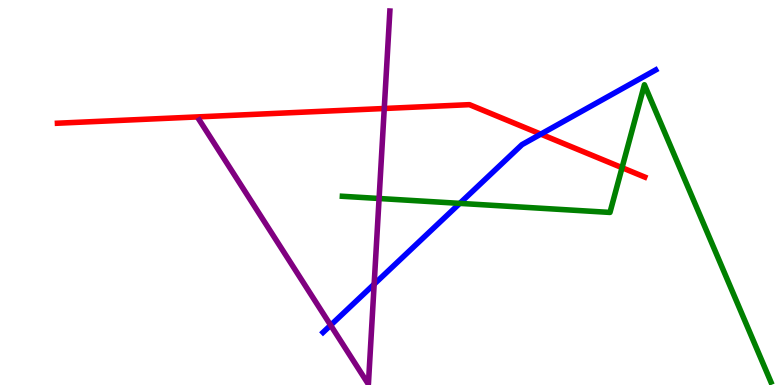[{'lines': ['blue', 'red'], 'intersections': [{'x': 6.98, 'y': 6.52}]}, {'lines': ['green', 'red'], 'intersections': [{'x': 8.03, 'y': 5.64}]}, {'lines': ['purple', 'red'], 'intersections': [{'x': 4.96, 'y': 7.18}]}, {'lines': ['blue', 'green'], 'intersections': [{'x': 5.93, 'y': 4.72}]}, {'lines': ['blue', 'purple'], 'intersections': [{'x': 4.27, 'y': 1.55}, {'x': 4.83, 'y': 2.62}]}, {'lines': ['green', 'purple'], 'intersections': [{'x': 4.89, 'y': 4.84}]}]